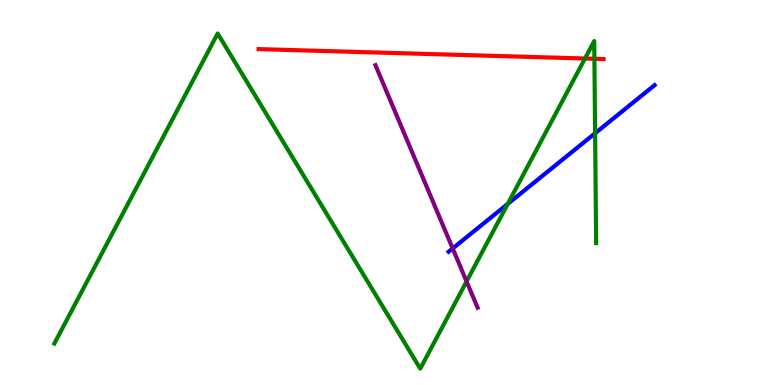[{'lines': ['blue', 'red'], 'intersections': []}, {'lines': ['green', 'red'], 'intersections': [{'x': 7.55, 'y': 8.48}, {'x': 7.67, 'y': 8.47}]}, {'lines': ['purple', 'red'], 'intersections': []}, {'lines': ['blue', 'green'], 'intersections': [{'x': 6.55, 'y': 4.7}, {'x': 7.68, 'y': 6.54}]}, {'lines': ['blue', 'purple'], 'intersections': [{'x': 5.84, 'y': 3.55}]}, {'lines': ['green', 'purple'], 'intersections': [{'x': 6.02, 'y': 2.69}]}]